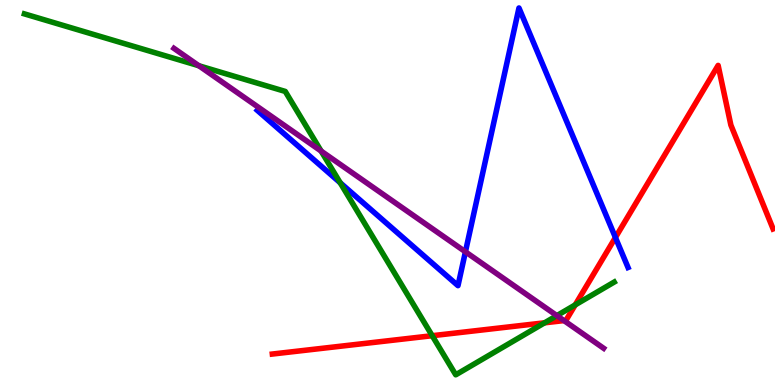[{'lines': ['blue', 'red'], 'intersections': [{'x': 7.94, 'y': 3.83}]}, {'lines': ['green', 'red'], 'intersections': [{'x': 5.58, 'y': 1.28}, {'x': 7.03, 'y': 1.62}, {'x': 7.42, 'y': 2.08}]}, {'lines': ['purple', 'red'], 'intersections': [{'x': 7.28, 'y': 1.67}]}, {'lines': ['blue', 'green'], 'intersections': [{'x': 4.39, 'y': 5.25}]}, {'lines': ['blue', 'purple'], 'intersections': [{'x': 6.01, 'y': 3.46}]}, {'lines': ['green', 'purple'], 'intersections': [{'x': 2.57, 'y': 8.29}, {'x': 4.14, 'y': 6.08}, {'x': 7.19, 'y': 1.8}]}]